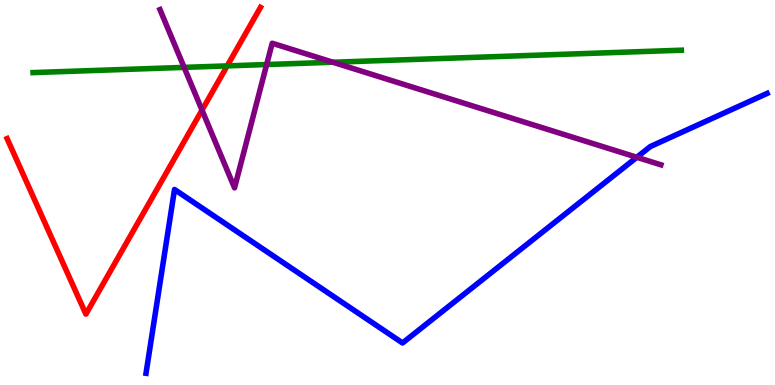[{'lines': ['blue', 'red'], 'intersections': []}, {'lines': ['green', 'red'], 'intersections': [{'x': 2.93, 'y': 8.29}]}, {'lines': ['purple', 'red'], 'intersections': [{'x': 2.61, 'y': 7.14}]}, {'lines': ['blue', 'green'], 'intersections': []}, {'lines': ['blue', 'purple'], 'intersections': [{'x': 8.22, 'y': 5.91}]}, {'lines': ['green', 'purple'], 'intersections': [{'x': 2.38, 'y': 8.25}, {'x': 3.44, 'y': 8.32}, {'x': 4.3, 'y': 8.38}]}]